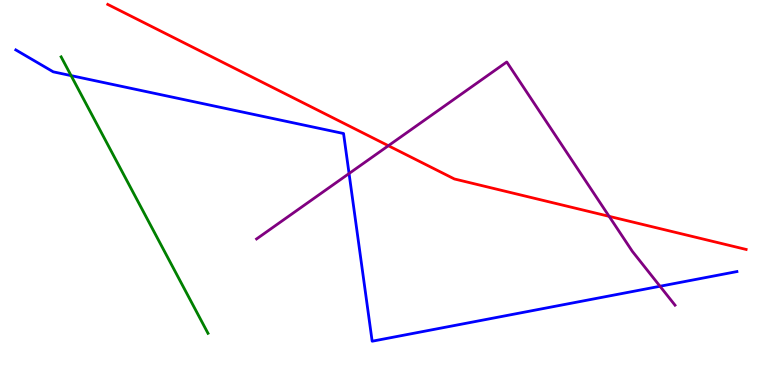[{'lines': ['blue', 'red'], 'intersections': []}, {'lines': ['green', 'red'], 'intersections': []}, {'lines': ['purple', 'red'], 'intersections': [{'x': 5.01, 'y': 6.22}, {'x': 7.86, 'y': 4.38}]}, {'lines': ['blue', 'green'], 'intersections': [{'x': 0.917, 'y': 8.04}]}, {'lines': ['blue', 'purple'], 'intersections': [{'x': 4.5, 'y': 5.49}, {'x': 8.52, 'y': 2.56}]}, {'lines': ['green', 'purple'], 'intersections': []}]